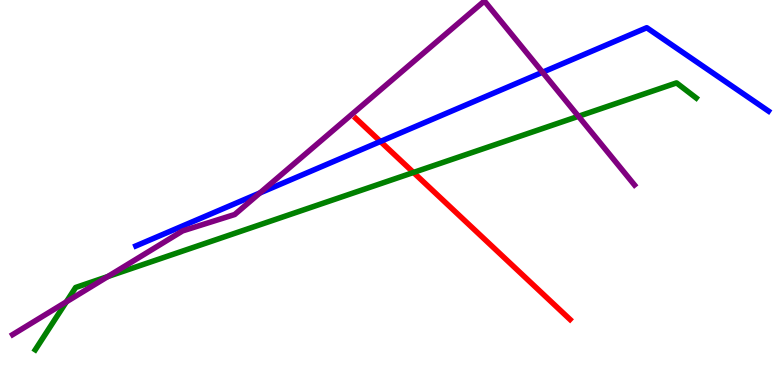[{'lines': ['blue', 'red'], 'intersections': [{'x': 4.91, 'y': 6.33}]}, {'lines': ['green', 'red'], 'intersections': [{'x': 5.33, 'y': 5.52}]}, {'lines': ['purple', 'red'], 'intersections': []}, {'lines': ['blue', 'green'], 'intersections': []}, {'lines': ['blue', 'purple'], 'intersections': [{'x': 3.35, 'y': 4.99}, {'x': 7.0, 'y': 8.12}]}, {'lines': ['green', 'purple'], 'intersections': [{'x': 0.856, 'y': 2.16}, {'x': 1.39, 'y': 2.82}, {'x': 7.46, 'y': 6.98}]}]